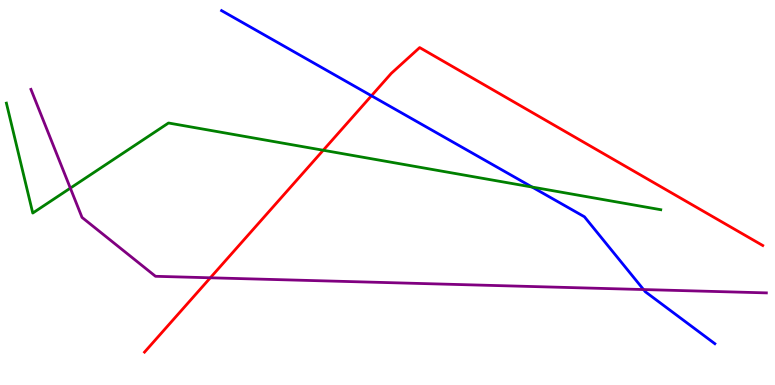[{'lines': ['blue', 'red'], 'intersections': [{'x': 4.79, 'y': 7.51}]}, {'lines': ['green', 'red'], 'intersections': [{'x': 4.17, 'y': 6.1}]}, {'lines': ['purple', 'red'], 'intersections': [{'x': 2.71, 'y': 2.78}]}, {'lines': ['blue', 'green'], 'intersections': [{'x': 6.87, 'y': 5.14}]}, {'lines': ['blue', 'purple'], 'intersections': [{'x': 8.3, 'y': 2.48}]}, {'lines': ['green', 'purple'], 'intersections': [{'x': 0.908, 'y': 5.11}]}]